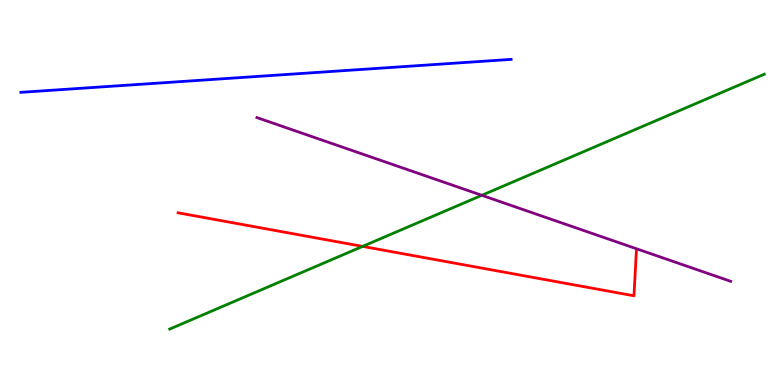[{'lines': ['blue', 'red'], 'intersections': []}, {'lines': ['green', 'red'], 'intersections': [{'x': 4.68, 'y': 3.6}]}, {'lines': ['purple', 'red'], 'intersections': []}, {'lines': ['blue', 'green'], 'intersections': []}, {'lines': ['blue', 'purple'], 'intersections': []}, {'lines': ['green', 'purple'], 'intersections': [{'x': 6.22, 'y': 4.93}]}]